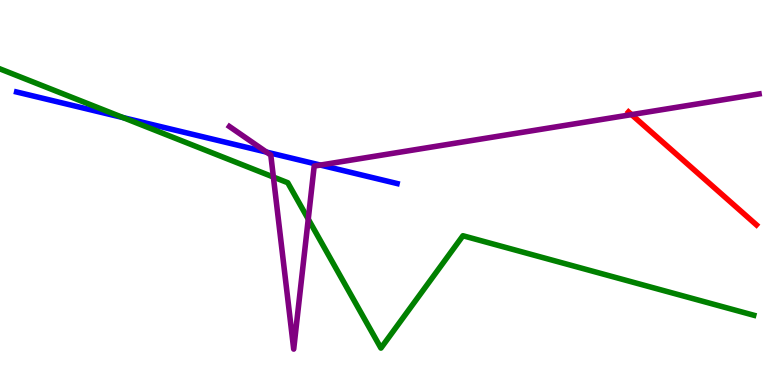[{'lines': ['blue', 'red'], 'intersections': []}, {'lines': ['green', 'red'], 'intersections': []}, {'lines': ['purple', 'red'], 'intersections': [{'x': 8.15, 'y': 7.02}]}, {'lines': ['blue', 'green'], 'intersections': [{'x': 1.59, 'y': 6.95}]}, {'lines': ['blue', 'purple'], 'intersections': [{'x': 3.44, 'y': 6.05}, {'x': 4.13, 'y': 5.71}]}, {'lines': ['green', 'purple'], 'intersections': [{'x': 3.53, 'y': 5.4}, {'x': 3.98, 'y': 4.31}]}]